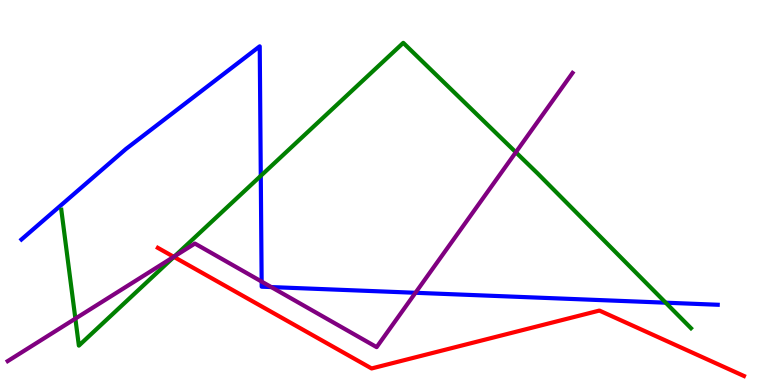[{'lines': ['blue', 'red'], 'intersections': []}, {'lines': ['green', 'red'], 'intersections': [{'x': 2.24, 'y': 3.33}]}, {'lines': ['purple', 'red'], 'intersections': [{'x': 2.24, 'y': 3.33}]}, {'lines': ['blue', 'green'], 'intersections': [{'x': 3.36, 'y': 5.43}, {'x': 8.59, 'y': 2.14}]}, {'lines': ['blue', 'purple'], 'intersections': [{'x': 3.38, 'y': 2.69}, {'x': 3.5, 'y': 2.54}, {'x': 5.36, 'y': 2.4}]}, {'lines': ['green', 'purple'], 'intersections': [{'x': 0.973, 'y': 1.72}, {'x': 2.25, 'y': 3.34}, {'x': 6.66, 'y': 6.04}]}]